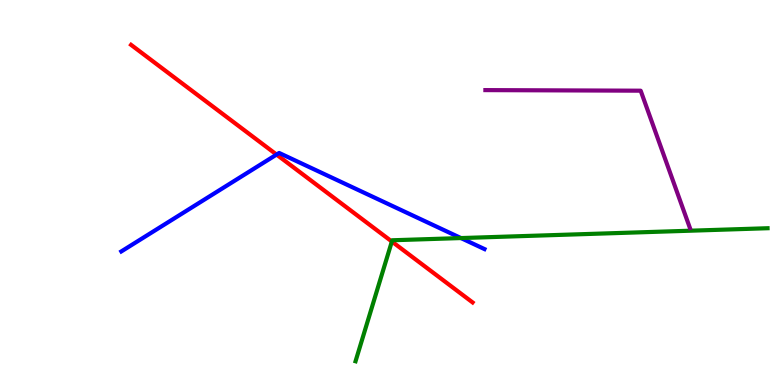[{'lines': ['blue', 'red'], 'intersections': [{'x': 3.57, 'y': 5.99}]}, {'lines': ['green', 'red'], 'intersections': [{'x': 5.06, 'y': 3.73}]}, {'lines': ['purple', 'red'], 'intersections': []}, {'lines': ['blue', 'green'], 'intersections': [{'x': 5.95, 'y': 3.82}]}, {'lines': ['blue', 'purple'], 'intersections': []}, {'lines': ['green', 'purple'], 'intersections': []}]